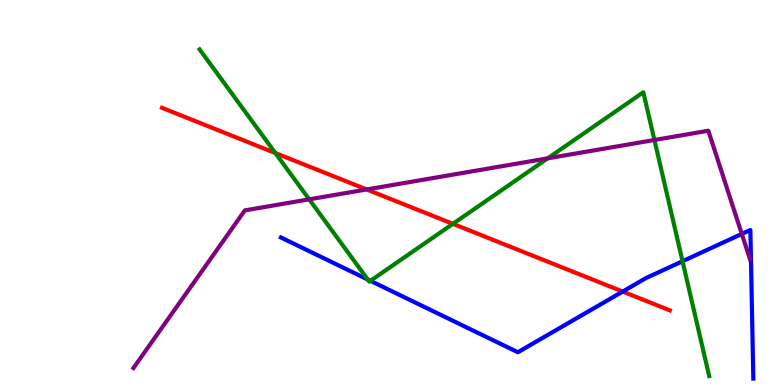[{'lines': ['blue', 'red'], 'intersections': [{'x': 8.03, 'y': 2.43}]}, {'lines': ['green', 'red'], 'intersections': [{'x': 3.55, 'y': 6.03}, {'x': 5.84, 'y': 4.19}]}, {'lines': ['purple', 'red'], 'intersections': [{'x': 4.73, 'y': 5.08}]}, {'lines': ['blue', 'green'], 'intersections': [{'x': 4.75, 'y': 2.74}, {'x': 4.78, 'y': 2.71}, {'x': 8.81, 'y': 3.21}]}, {'lines': ['blue', 'purple'], 'intersections': [{'x': 9.57, 'y': 3.92}]}, {'lines': ['green', 'purple'], 'intersections': [{'x': 3.99, 'y': 4.82}, {'x': 7.07, 'y': 5.89}, {'x': 8.44, 'y': 6.36}]}]